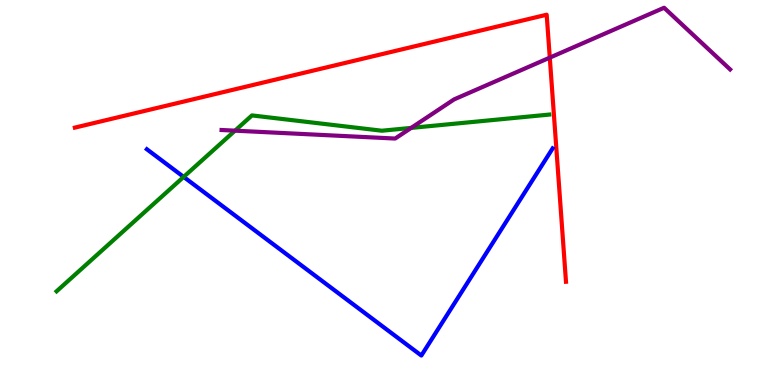[{'lines': ['blue', 'red'], 'intersections': []}, {'lines': ['green', 'red'], 'intersections': []}, {'lines': ['purple', 'red'], 'intersections': [{'x': 7.09, 'y': 8.5}]}, {'lines': ['blue', 'green'], 'intersections': [{'x': 2.37, 'y': 5.41}]}, {'lines': ['blue', 'purple'], 'intersections': []}, {'lines': ['green', 'purple'], 'intersections': [{'x': 3.03, 'y': 6.61}, {'x': 5.31, 'y': 6.68}]}]